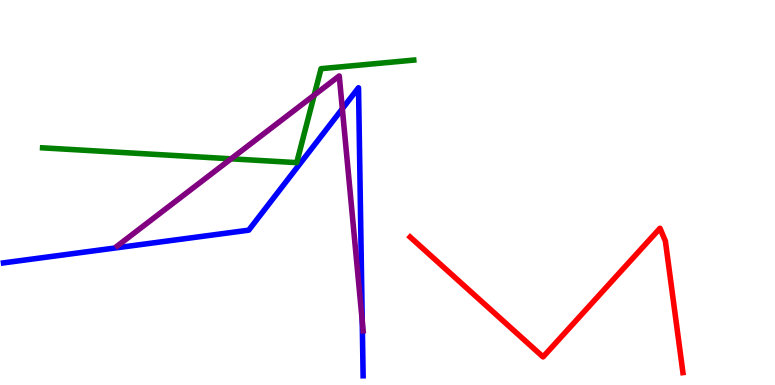[{'lines': ['blue', 'red'], 'intersections': []}, {'lines': ['green', 'red'], 'intersections': []}, {'lines': ['purple', 'red'], 'intersections': []}, {'lines': ['blue', 'green'], 'intersections': []}, {'lines': ['blue', 'purple'], 'intersections': [{'x': 4.42, 'y': 7.18}, {'x': 4.67, 'y': 1.66}]}, {'lines': ['green', 'purple'], 'intersections': [{'x': 2.98, 'y': 5.87}, {'x': 4.05, 'y': 7.53}]}]